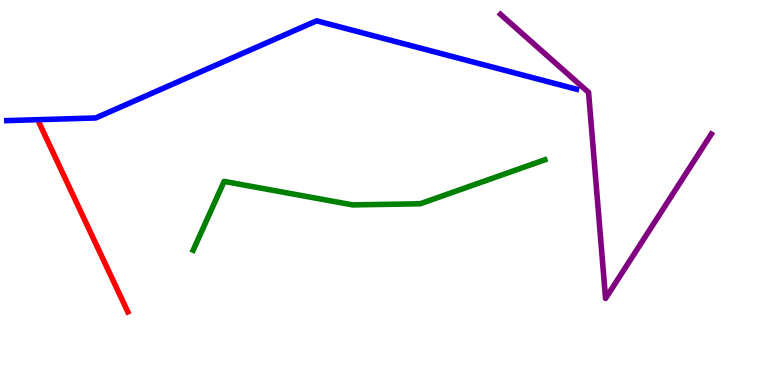[{'lines': ['blue', 'red'], 'intersections': []}, {'lines': ['green', 'red'], 'intersections': []}, {'lines': ['purple', 'red'], 'intersections': []}, {'lines': ['blue', 'green'], 'intersections': []}, {'lines': ['blue', 'purple'], 'intersections': []}, {'lines': ['green', 'purple'], 'intersections': []}]